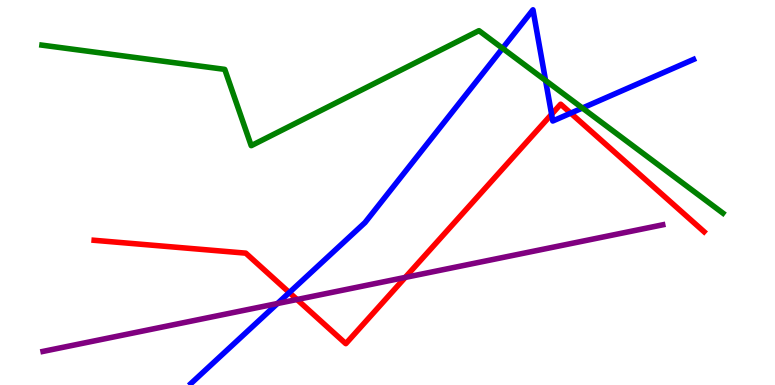[{'lines': ['blue', 'red'], 'intersections': [{'x': 3.73, 'y': 2.4}, {'x': 7.12, 'y': 7.03}, {'x': 7.36, 'y': 7.06}]}, {'lines': ['green', 'red'], 'intersections': []}, {'lines': ['purple', 'red'], 'intersections': [{'x': 3.83, 'y': 2.22}, {'x': 5.23, 'y': 2.79}]}, {'lines': ['blue', 'green'], 'intersections': [{'x': 6.48, 'y': 8.75}, {'x': 7.04, 'y': 7.91}, {'x': 7.51, 'y': 7.19}]}, {'lines': ['blue', 'purple'], 'intersections': [{'x': 3.58, 'y': 2.12}]}, {'lines': ['green', 'purple'], 'intersections': []}]